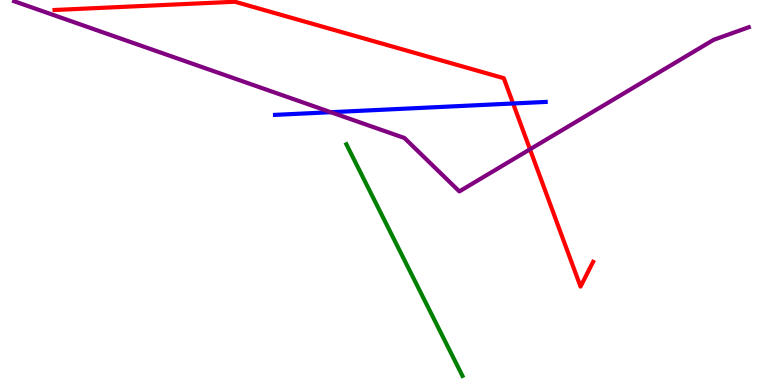[{'lines': ['blue', 'red'], 'intersections': [{'x': 6.62, 'y': 7.31}]}, {'lines': ['green', 'red'], 'intersections': []}, {'lines': ['purple', 'red'], 'intersections': [{'x': 6.84, 'y': 6.12}]}, {'lines': ['blue', 'green'], 'intersections': []}, {'lines': ['blue', 'purple'], 'intersections': [{'x': 4.27, 'y': 7.09}]}, {'lines': ['green', 'purple'], 'intersections': []}]